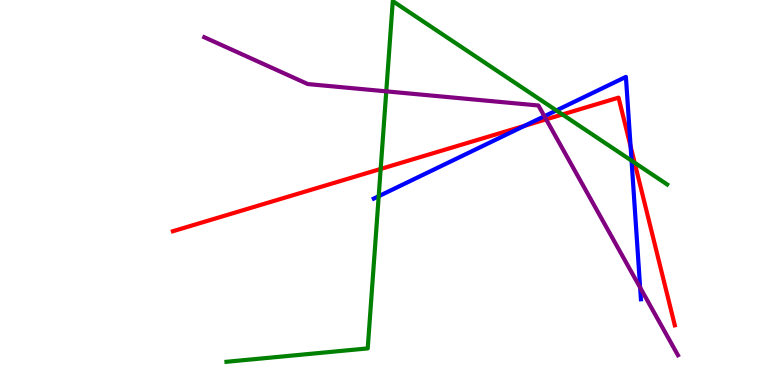[{'lines': ['blue', 'red'], 'intersections': [{'x': 6.77, 'y': 6.73}, {'x': 8.14, 'y': 6.2}]}, {'lines': ['green', 'red'], 'intersections': [{'x': 4.91, 'y': 5.61}, {'x': 7.26, 'y': 7.03}, {'x': 8.19, 'y': 5.77}]}, {'lines': ['purple', 'red'], 'intersections': [{'x': 7.05, 'y': 6.9}]}, {'lines': ['blue', 'green'], 'intersections': [{'x': 4.89, 'y': 4.9}, {'x': 7.18, 'y': 7.13}, {'x': 8.15, 'y': 5.83}]}, {'lines': ['blue', 'purple'], 'intersections': [{'x': 7.02, 'y': 6.98}, {'x': 8.26, 'y': 2.53}]}, {'lines': ['green', 'purple'], 'intersections': [{'x': 4.98, 'y': 7.63}]}]